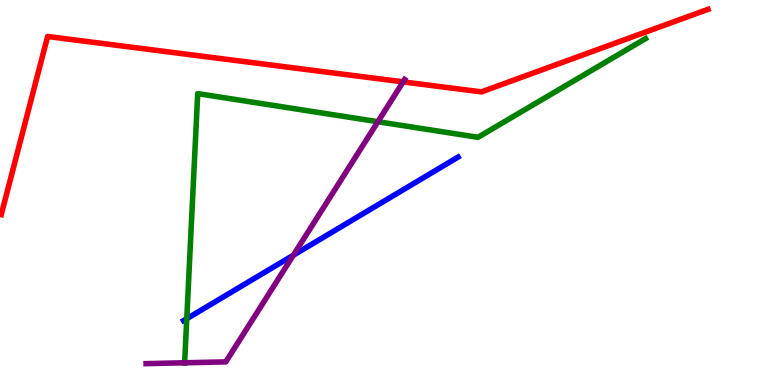[{'lines': ['blue', 'red'], 'intersections': []}, {'lines': ['green', 'red'], 'intersections': []}, {'lines': ['purple', 'red'], 'intersections': [{'x': 5.2, 'y': 7.87}]}, {'lines': ['blue', 'green'], 'intersections': [{'x': 2.41, 'y': 1.72}]}, {'lines': ['blue', 'purple'], 'intersections': [{'x': 3.79, 'y': 3.37}]}, {'lines': ['green', 'purple'], 'intersections': [{'x': 2.38, 'y': 0.577}, {'x': 4.88, 'y': 6.84}]}]